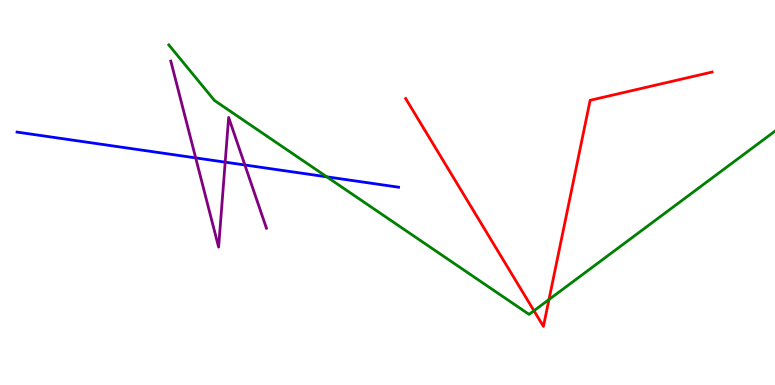[{'lines': ['blue', 'red'], 'intersections': []}, {'lines': ['green', 'red'], 'intersections': [{'x': 6.89, 'y': 1.93}, {'x': 7.08, 'y': 2.22}]}, {'lines': ['purple', 'red'], 'intersections': []}, {'lines': ['blue', 'green'], 'intersections': [{'x': 4.22, 'y': 5.41}]}, {'lines': ['blue', 'purple'], 'intersections': [{'x': 2.52, 'y': 5.9}, {'x': 2.91, 'y': 5.79}, {'x': 3.16, 'y': 5.71}]}, {'lines': ['green', 'purple'], 'intersections': []}]